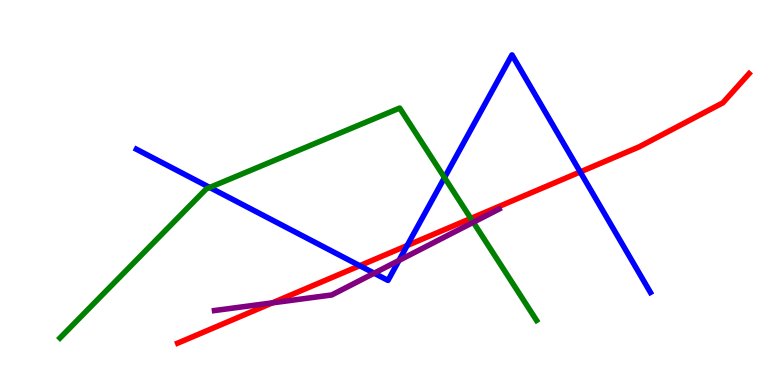[{'lines': ['blue', 'red'], 'intersections': [{'x': 4.64, 'y': 3.1}, {'x': 5.25, 'y': 3.62}, {'x': 7.49, 'y': 5.53}]}, {'lines': ['green', 'red'], 'intersections': [{'x': 6.08, 'y': 4.33}]}, {'lines': ['purple', 'red'], 'intersections': [{'x': 3.51, 'y': 2.13}]}, {'lines': ['blue', 'green'], 'intersections': [{'x': 2.71, 'y': 5.13}, {'x': 5.74, 'y': 5.39}]}, {'lines': ['blue', 'purple'], 'intersections': [{'x': 4.83, 'y': 2.9}, {'x': 5.15, 'y': 3.24}]}, {'lines': ['green', 'purple'], 'intersections': [{'x': 6.11, 'y': 4.23}]}]